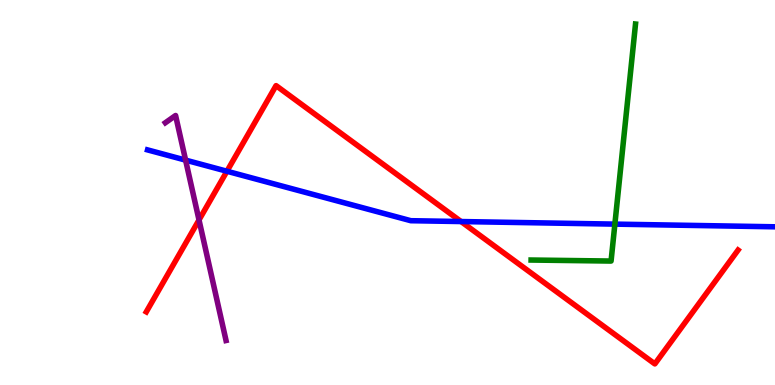[{'lines': ['blue', 'red'], 'intersections': [{'x': 2.93, 'y': 5.55}, {'x': 5.95, 'y': 4.25}]}, {'lines': ['green', 'red'], 'intersections': []}, {'lines': ['purple', 'red'], 'intersections': [{'x': 2.57, 'y': 4.29}]}, {'lines': ['blue', 'green'], 'intersections': [{'x': 7.93, 'y': 4.18}]}, {'lines': ['blue', 'purple'], 'intersections': [{'x': 2.39, 'y': 5.84}]}, {'lines': ['green', 'purple'], 'intersections': []}]